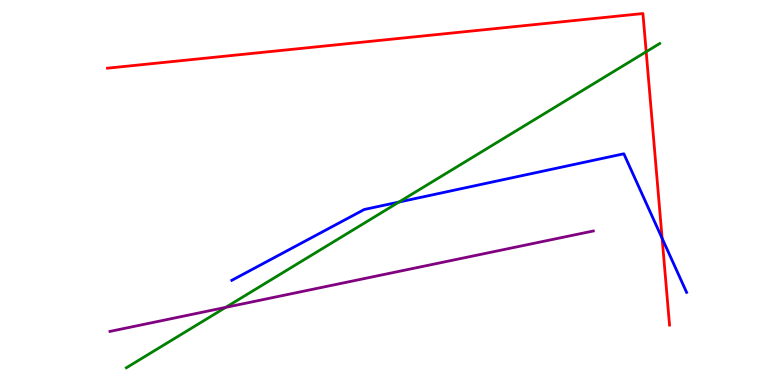[{'lines': ['blue', 'red'], 'intersections': [{'x': 8.54, 'y': 3.81}]}, {'lines': ['green', 'red'], 'intersections': [{'x': 8.34, 'y': 8.66}]}, {'lines': ['purple', 'red'], 'intersections': []}, {'lines': ['blue', 'green'], 'intersections': [{'x': 5.15, 'y': 4.75}]}, {'lines': ['blue', 'purple'], 'intersections': []}, {'lines': ['green', 'purple'], 'intersections': [{'x': 2.91, 'y': 2.02}]}]